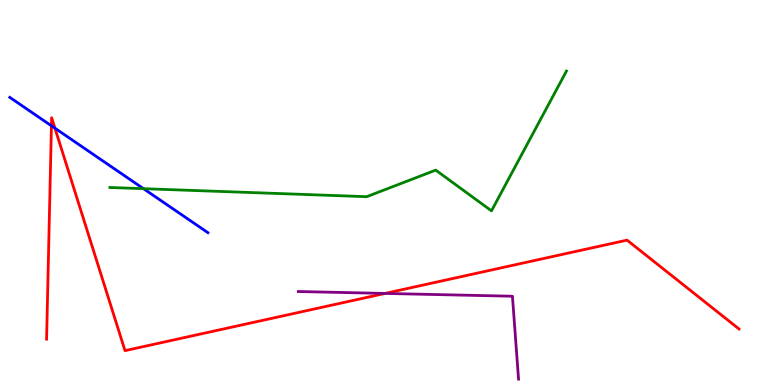[{'lines': ['blue', 'red'], 'intersections': [{'x': 0.664, 'y': 6.73}, {'x': 0.709, 'y': 6.67}]}, {'lines': ['green', 'red'], 'intersections': []}, {'lines': ['purple', 'red'], 'intersections': [{'x': 4.97, 'y': 2.38}]}, {'lines': ['blue', 'green'], 'intersections': [{'x': 1.85, 'y': 5.1}]}, {'lines': ['blue', 'purple'], 'intersections': []}, {'lines': ['green', 'purple'], 'intersections': []}]